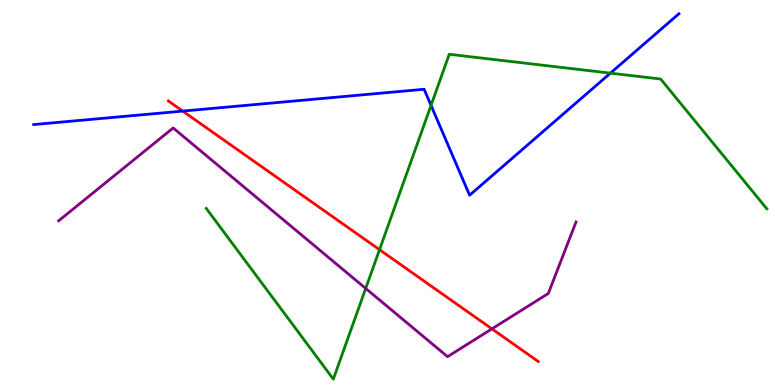[{'lines': ['blue', 'red'], 'intersections': [{'x': 2.36, 'y': 7.11}]}, {'lines': ['green', 'red'], 'intersections': [{'x': 4.9, 'y': 3.51}]}, {'lines': ['purple', 'red'], 'intersections': [{'x': 6.35, 'y': 1.46}]}, {'lines': ['blue', 'green'], 'intersections': [{'x': 5.56, 'y': 7.26}, {'x': 7.88, 'y': 8.1}]}, {'lines': ['blue', 'purple'], 'intersections': []}, {'lines': ['green', 'purple'], 'intersections': [{'x': 4.72, 'y': 2.51}]}]